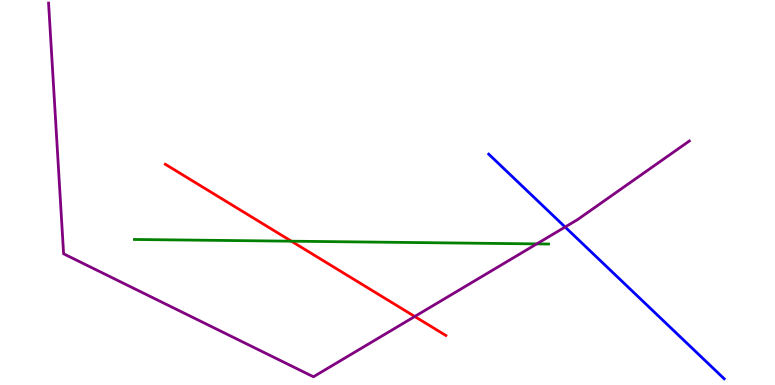[{'lines': ['blue', 'red'], 'intersections': []}, {'lines': ['green', 'red'], 'intersections': [{'x': 3.76, 'y': 3.74}]}, {'lines': ['purple', 'red'], 'intersections': [{'x': 5.35, 'y': 1.78}]}, {'lines': ['blue', 'green'], 'intersections': []}, {'lines': ['blue', 'purple'], 'intersections': [{'x': 7.29, 'y': 4.1}]}, {'lines': ['green', 'purple'], 'intersections': [{'x': 6.93, 'y': 3.67}]}]